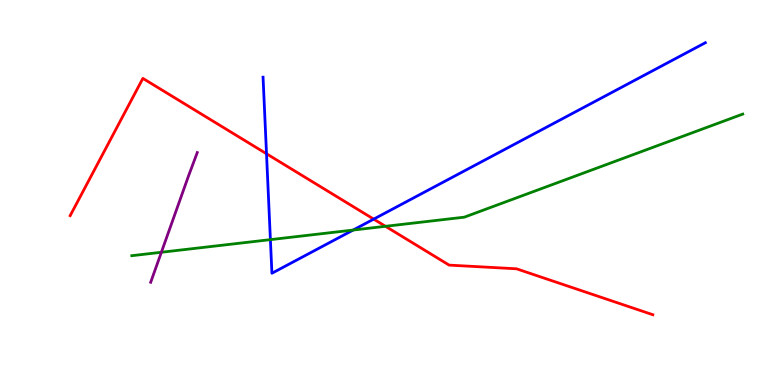[{'lines': ['blue', 'red'], 'intersections': [{'x': 3.44, 'y': 6.01}, {'x': 4.82, 'y': 4.31}]}, {'lines': ['green', 'red'], 'intersections': [{'x': 4.97, 'y': 4.12}]}, {'lines': ['purple', 'red'], 'intersections': []}, {'lines': ['blue', 'green'], 'intersections': [{'x': 3.49, 'y': 3.78}, {'x': 4.56, 'y': 4.02}]}, {'lines': ['blue', 'purple'], 'intersections': []}, {'lines': ['green', 'purple'], 'intersections': [{'x': 2.08, 'y': 3.45}]}]